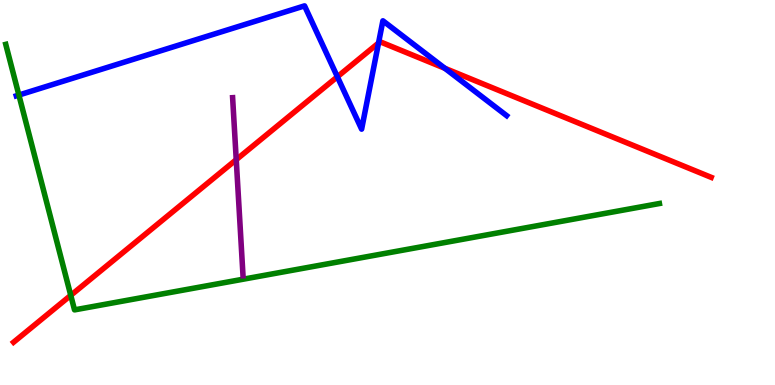[{'lines': ['blue', 'red'], 'intersections': [{'x': 4.35, 'y': 8.01}, {'x': 4.88, 'y': 8.88}, {'x': 5.74, 'y': 8.23}]}, {'lines': ['green', 'red'], 'intersections': [{'x': 0.913, 'y': 2.33}]}, {'lines': ['purple', 'red'], 'intersections': [{'x': 3.05, 'y': 5.85}]}, {'lines': ['blue', 'green'], 'intersections': [{'x': 0.244, 'y': 7.53}]}, {'lines': ['blue', 'purple'], 'intersections': []}, {'lines': ['green', 'purple'], 'intersections': []}]